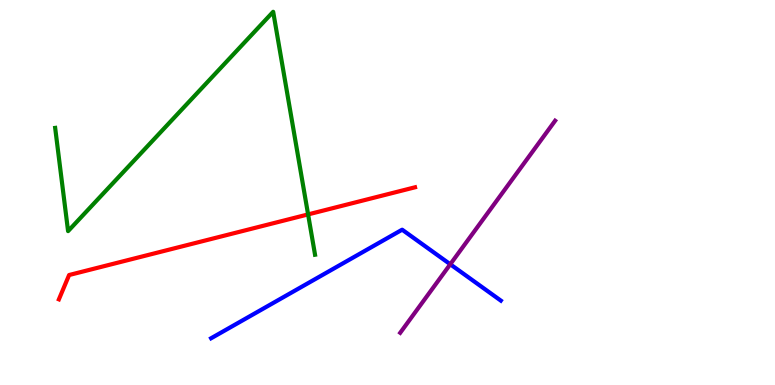[{'lines': ['blue', 'red'], 'intersections': []}, {'lines': ['green', 'red'], 'intersections': [{'x': 3.98, 'y': 4.43}]}, {'lines': ['purple', 'red'], 'intersections': []}, {'lines': ['blue', 'green'], 'intersections': []}, {'lines': ['blue', 'purple'], 'intersections': [{'x': 5.81, 'y': 3.14}]}, {'lines': ['green', 'purple'], 'intersections': []}]